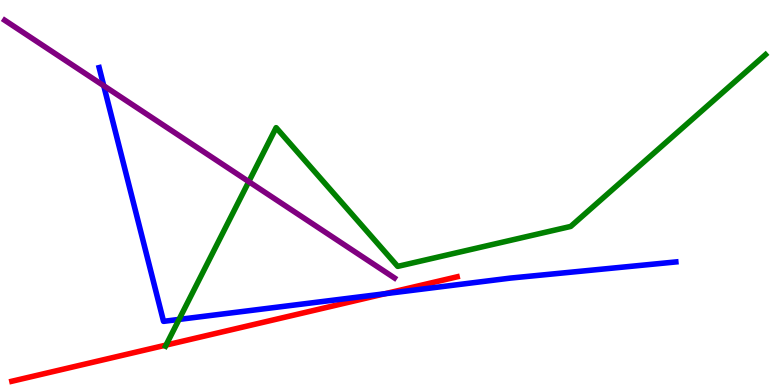[{'lines': ['blue', 'red'], 'intersections': [{'x': 4.97, 'y': 2.37}]}, {'lines': ['green', 'red'], 'intersections': [{'x': 2.14, 'y': 1.04}]}, {'lines': ['purple', 'red'], 'intersections': []}, {'lines': ['blue', 'green'], 'intersections': [{'x': 2.31, 'y': 1.7}]}, {'lines': ['blue', 'purple'], 'intersections': [{'x': 1.34, 'y': 7.77}]}, {'lines': ['green', 'purple'], 'intersections': [{'x': 3.21, 'y': 5.28}]}]